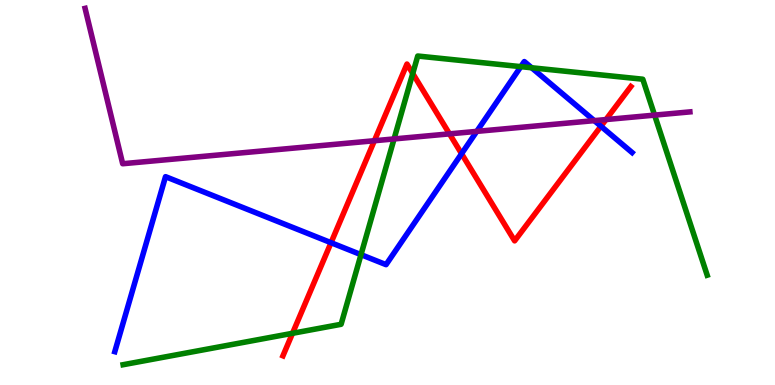[{'lines': ['blue', 'red'], 'intersections': [{'x': 4.27, 'y': 3.7}, {'x': 5.96, 'y': 6.01}, {'x': 7.75, 'y': 6.72}]}, {'lines': ['green', 'red'], 'intersections': [{'x': 3.77, 'y': 1.34}, {'x': 5.33, 'y': 8.09}]}, {'lines': ['purple', 'red'], 'intersections': [{'x': 4.83, 'y': 6.34}, {'x': 5.8, 'y': 6.52}, {'x': 7.82, 'y': 6.89}]}, {'lines': ['blue', 'green'], 'intersections': [{'x': 4.66, 'y': 3.39}, {'x': 6.72, 'y': 8.27}, {'x': 6.86, 'y': 8.24}]}, {'lines': ['blue', 'purple'], 'intersections': [{'x': 6.15, 'y': 6.59}, {'x': 7.67, 'y': 6.87}]}, {'lines': ['green', 'purple'], 'intersections': [{'x': 5.08, 'y': 6.39}, {'x': 8.45, 'y': 7.01}]}]